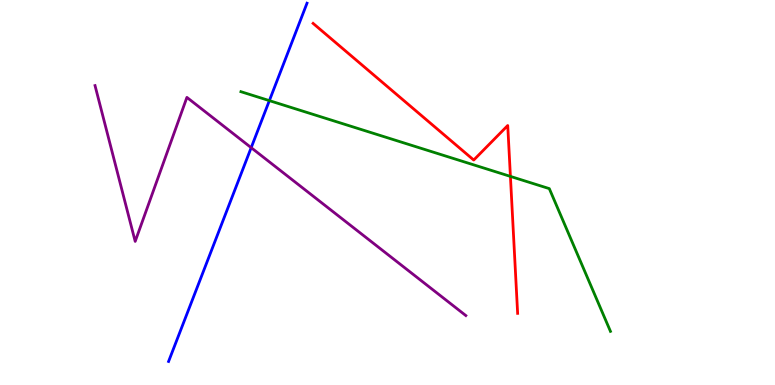[{'lines': ['blue', 'red'], 'intersections': []}, {'lines': ['green', 'red'], 'intersections': [{'x': 6.59, 'y': 5.42}]}, {'lines': ['purple', 'red'], 'intersections': []}, {'lines': ['blue', 'green'], 'intersections': [{'x': 3.48, 'y': 7.39}]}, {'lines': ['blue', 'purple'], 'intersections': [{'x': 3.24, 'y': 6.16}]}, {'lines': ['green', 'purple'], 'intersections': []}]